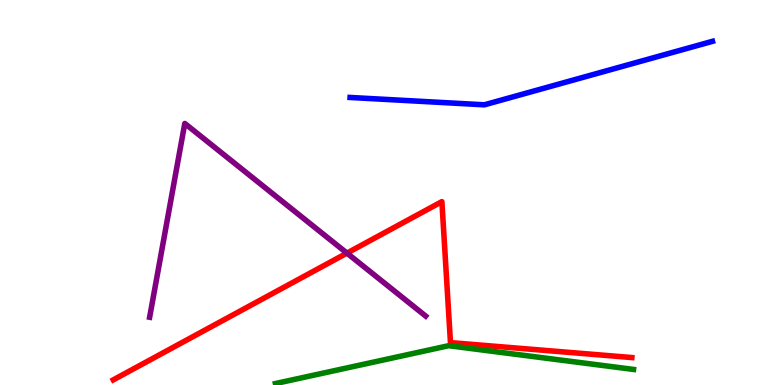[{'lines': ['blue', 'red'], 'intersections': []}, {'lines': ['green', 'red'], 'intersections': []}, {'lines': ['purple', 'red'], 'intersections': [{'x': 4.48, 'y': 3.43}]}, {'lines': ['blue', 'green'], 'intersections': []}, {'lines': ['blue', 'purple'], 'intersections': []}, {'lines': ['green', 'purple'], 'intersections': []}]